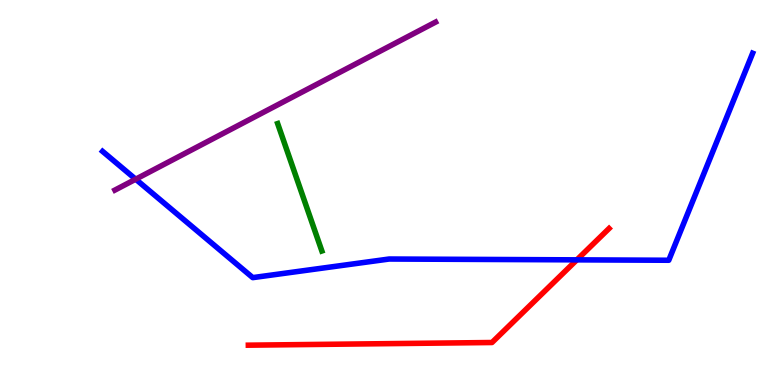[{'lines': ['blue', 'red'], 'intersections': [{'x': 7.44, 'y': 3.25}]}, {'lines': ['green', 'red'], 'intersections': []}, {'lines': ['purple', 'red'], 'intersections': []}, {'lines': ['blue', 'green'], 'intersections': []}, {'lines': ['blue', 'purple'], 'intersections': [{'x': 1.75, 'y': 5.35}]}, {'lines': ['green', 'purple'], 'intersections': []}]